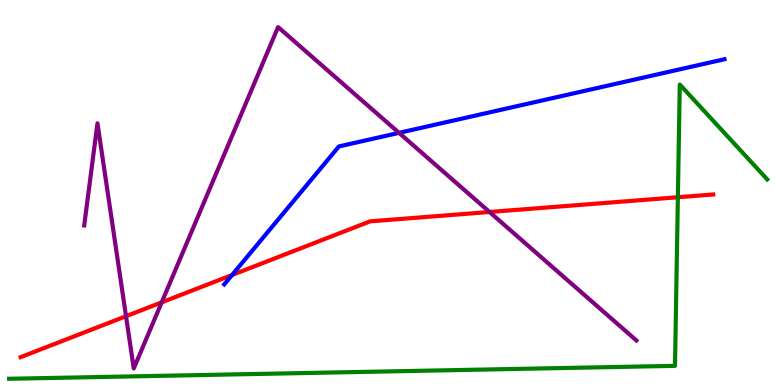[{'lines': ['blue', 'red'], 'intersections': [{'x': 2.99, 'y': 2.86}]}, {'lines': ['green', 'red'], 'intersections': [{'x': 8.75, 'y': 4.88}]}, {'lines': ['purple', 'red'], 'intersections': [{'x': 1.63, 'y': 1.79}, {'x': 2.09, 'y': 2.15}, {'x': 6.32, 'y': 4.49}]}, {'lines': ['blue', 'green'], 'intersections': []}, {'lines': ['blue', 'purple'], 'intersections': [{'x': 5.15, 'y': 6.55}]}, {'lines': ['green', 'purple'], 'intersections': []}]